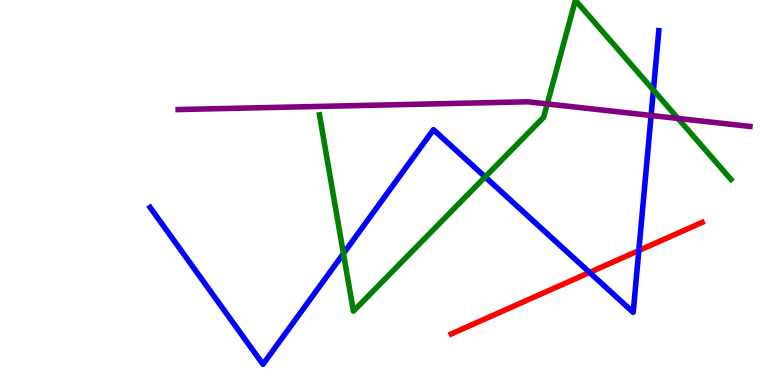[{'lines': ['blue', 'red'], 'intersections': [{'x': 7.61, 'y': 2.92}, {'x': 8.24, 'y': 3.49}]}, {'lines': ['green', 'red'], 'intersections': []}, {'lines': ['purple', 'red'], 'intersections': []}, {'lines': ['blue', 'green'], 'intersections': [{'x': 4.43, 'y': 3.41}, {'x': 6.26, 'y': 5.4}, {'x': 8.43, 'y': 7.66}]}, {'lines': ['blue', 'purple'], 'intersections': [{'x': 8.4, 'y': 7.0}]}, {'lines': ['green', 'purple'], 'intersections': [{'x': 7.06, 'y': 7.3}, {'x': 8.75, 'y': 6.92}]}]